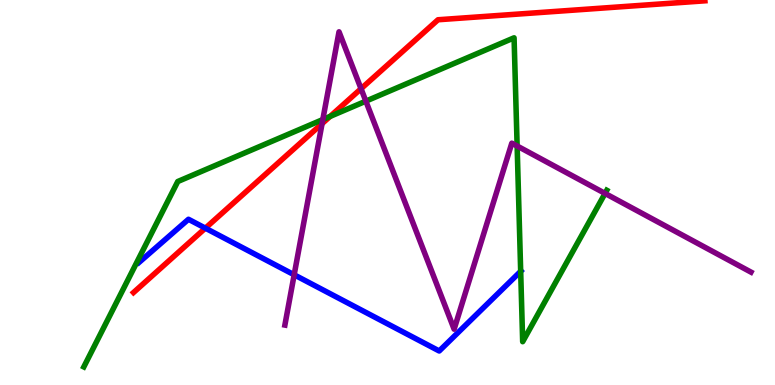[{'lines': ['blue', 'red'], 'intersections': [{'x': 2.65, 'y': 4.07}]}, {'lines': ['green', 'red'], 'intersections': [{'x': 4.26, 'y': 6.98}]}, {'lines': ['purple', 'red'], 'intersections': [{'x': 4.16, 'y': 6.79}, {'x': 4.66, 'y': 7.7}]}, {'lines': ['blue', 'green'], 'intersections': [{'x': 6.72, 'y': 2.95}]}, {'lines': ['blue', 'purple'], 'intersections': [{'x': 3.8, 'y': 2.86}]}, {'lines': ['green', 'purple'], 'intersections': [{'x': 4.17, 'y': 6.9}, {'x': 4.72, 'y': 7.37}, {'x': 6.67, 'y': 6.21}, {'x': 7.81, 'y': 4.98}]}]